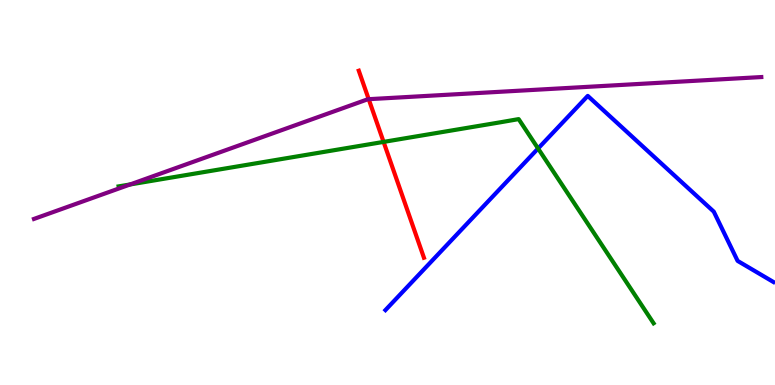[{'lines': ['blue', 'red'], 'intersections': []}, {'lines': ['green', 'red'], 'intersections': [{'x': 4.95, 'y': 6.31}]}, {'lines': ['purple', 'red'], 'intersections': [{'x': 4.76, 'y': 7.42}]}, {'lines': ['blue', 'green'], 'intersections': [{'x': 6.94, 'y': 6.14}]}, {'lines': ['blue', 'purple'], 'intersections': []}, {'lines': ['green', 'purple'], 'intersections': [{'x': 1.68, 'y': 5.21}]}]